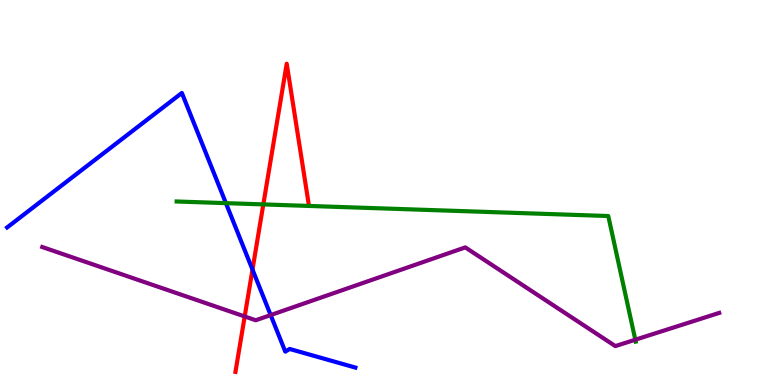[{'lines': ['blue', 'red'], 'intersections': [{'x': 3.26, 'y': 3.0}]}, {'lines': ['green', 'red'], 'intersections': [{'x': 3.4, 'y': 4.69}]}, {'lines': ['purple', 'red'], 'intersections': [{'x': 3.16, 'y': 1.78}]}, {'lines': ['blue', 'green'], 'intersections': [{'x': 2.92, 'y': 4.72}]}, {'lines': ['blue', 'purple'], 'intersections': [{'x': 3.49, 'y': 1.82}]}, {'lines': ['green', 'purple'], 'intersections': [{'x': 8.2, 'y': 1.18}]}]